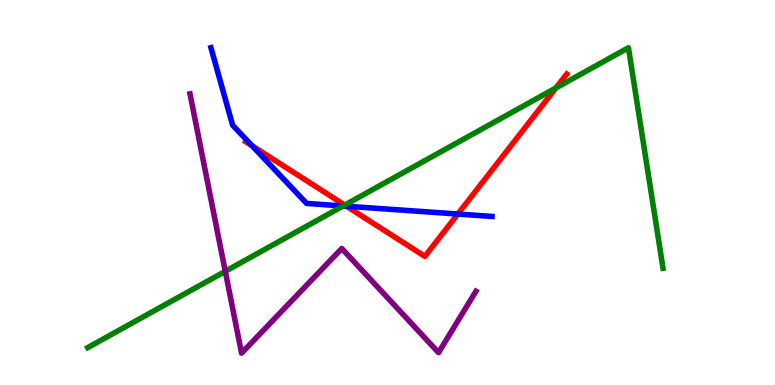[{'lines': ['blue', 'red'], 'intersections': [{'x': 3.25, 'y': 6.21}, {'x': 4.47, 'y': 4.64}, {'x': 5.91, 'y': 4.44}]}, {'lines': ['green', 'red'], 'intersections': [{'x': 4.45, 'y': 4.67}, {'x': 7.17, 'y': 7.72}]}, {'lines': ['purple', 'red'], 'intersections': []}, {'lines': ['blue', 'green'], 'intersections': [{'x': 4.43, 'y': 4.65}]}, {'lines': ['blue', 'purple'], 'intersections': []}, {'lines': ['green', 'purple'], 'intersections': [{'x': 2.91, 'y': 2.95}]}]